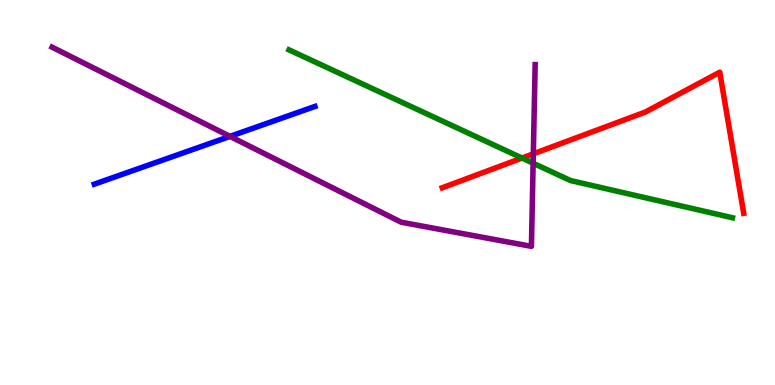[{'lines': ['blue', 'red'], 'intersections': []}, {'lines': ['green', 'red'], 'intersections': [{'x': 6.74, 'y': 5.9}]}, {'lines': ['purple', 'red'], 'intersections': [{'x': 6.88, 'y': 6.0}]}, {'lines': ['blue', 'green'], 'intersections': []}, {'lines': ['blue', 'purple'], 'intersections': [{'x': 2.97, 'y': 6.46}]}, {'lines': ['green', 'purple'], 'intersections': [{'x': 6.88, 'y': 5.76}]}]